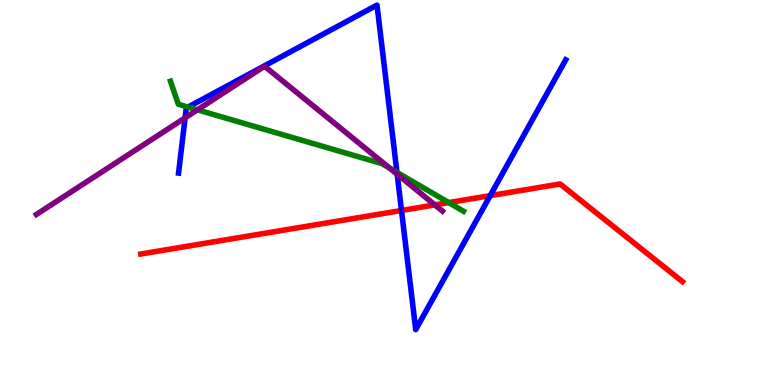[{'lines': ['blue', 'red'], 'intersections': [{'x': 5.18, 'y': 4.53}, {'x': 6.33, 'y': 4.92}]}, {'lines': ['green', 'red'], 'intersections': [{'x': 5.79, 'y': 4.74}]}, {'lines': ['purple', 'red'], 'intersections': [{'x': 5.61, 'y': 4.68}]}, {'lines': ['blue', 'green'], 'intersections': [{'x': 2.43, 'y': 7.22}, {'x': 5.12, 'y': 5.52}]}, {'lines': ['blue', 'purple'], 'intersections': [{'x': 2.39, 'y': 6.94}, {'x': 5.12, 'y': 5.47}]}, {'lines': ['green', 'purple'], 'intersections': [{'x': 2.55, 'y': 7.15}, {'x': 5.03, 'y': 5.63}]}]